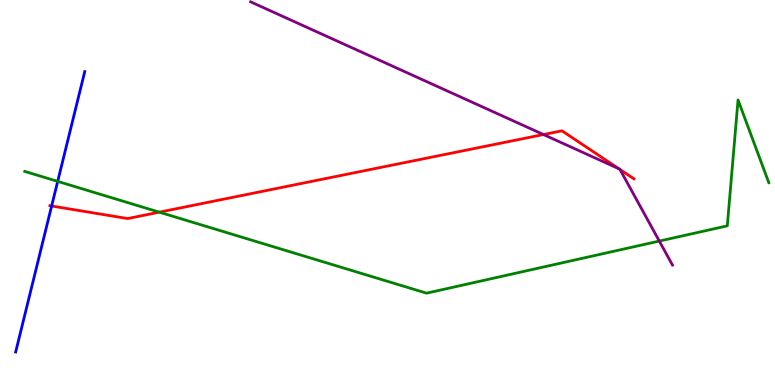[{'lines': ['blue', 'red'], 'intersections': [{'x': 0.666, 'y': 4.65}]}, {'lines': ['green', 'red'], 'intersections': [{'x': 2.06, 'y': 4.49}]}, {'lines': ['purple', 'red'], 'intersections': [{'x': 7.01, 'y': 6.51}, {'x': 7.98, 'y': 5.62}, {'x': 8.0, 'y': 5.6}]}, {'lines': ['blue', 'green'], 'intersections': [{'x': 0.744, 'y': 5.29}]}, {'lines': ['blue', 'purple'], 'intersections': []}, {'lines': ['green', 'purple'], 'intersections': [{'x': 8.51, 'y': 3.74}]}]